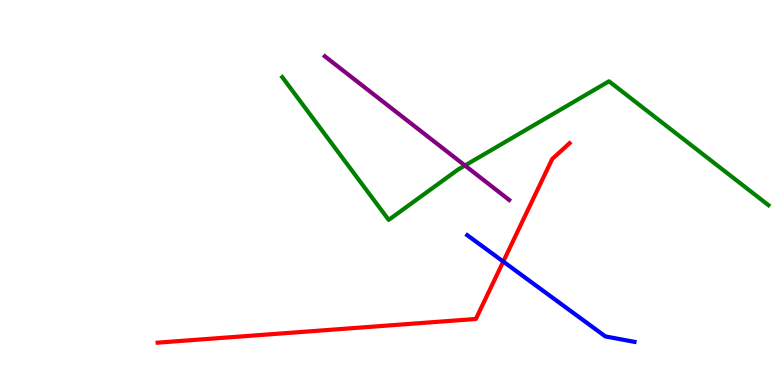[{'lines': ['blue', 'red'], 'intersections': [{'x': 6.49, 'y': 3.21}]}, {'lines': ['green', 'red'], 'intersections': []}, {'lines': ['purple', 'red'], 'intersections': []}, {'lines': ['blue', 'green'], 'intersections': []}, {'lines': ['blue', 'purple'], 'intersections': []}, {'lines': ['green', 'purple'], 'intersections': [{'x': 6.0, 'y': 5.7}]}]